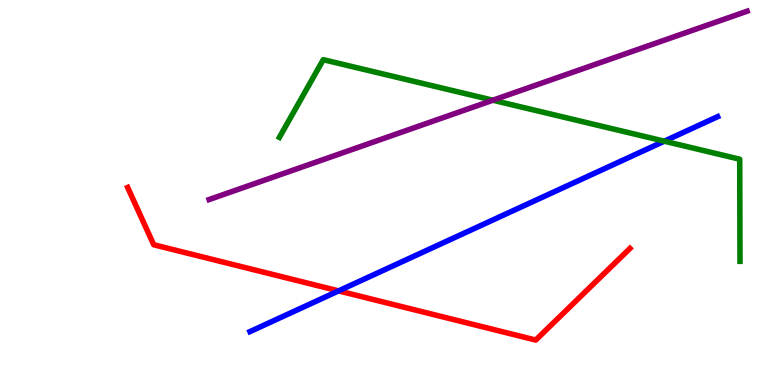[{'lines': ['blue', 'red'], 'intersections': [{'x': 4.37, 'y': 2.44}]}, {'lines': ['green', 'red'], 'intersections': []}, {'lines': ['purple', 'red'], 'intersections': []}, {'lines': ['blue', 'green'], 'intersections': [{'x': 8.57, 'y': 6.33}]}, {'lines': ['blue', 'purple'], 'intersections': []}, {'lines': ['green', 'purple'], 'intersections': [{'x': 6.36, 'y': 7.4}]}]